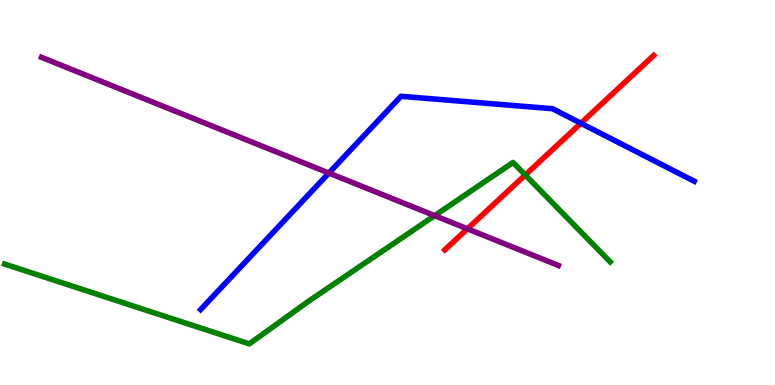[{'lines': ['blue', 'red'], 'intersections': [{'x': 7.5, 'y': 6.8}]}, {'lines': ['green', 'red'], 'intersections': [{'x': 6.78, 'y': 5.46}]}, {'lines': ['purple', 'red'], 'intersections': [{'x': 6.03, 'y': 4.06}]}, {'lines': ['blue', 'green'], 'intersections': []}, {'lines': ['blue', 'purple'], 'intersections': [{'x': 4.24, 'y': 5.51}]}, {'lines': ['green', 'purple'], 'intersections': [{'x': 5.61, 'y': 4.4}]}]